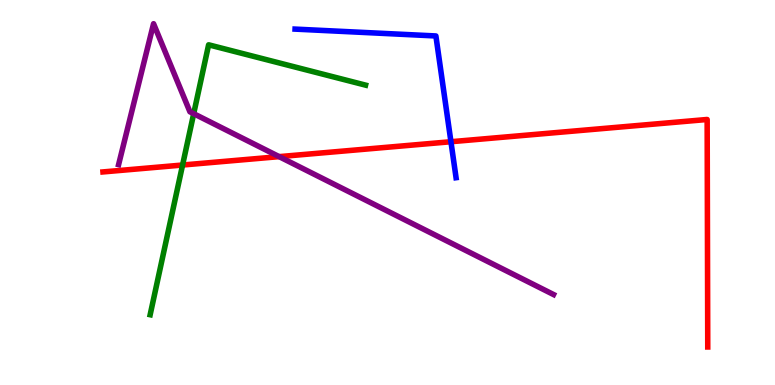[{'lines': ['blue', 'red'], 'intersections': [{'x': 5.82, 'y': 6.32}]}, {'lines': ['green', 'red'], 'intersections': [{'x': 2.36, 'y': 5.71}]}, {'lines': ['purple', 'red'], 'intersections': [{'x': 3.6, 'y': 5.93}]}, {'lines': ['blue', 'green'], 'intersections': []}, {'lines': ['blue', 'purple'], 'intersections': []}, {'lines': ['green', 'purple'], 'intersections': [{'x': 2.5, 'y': 7.05}]}]